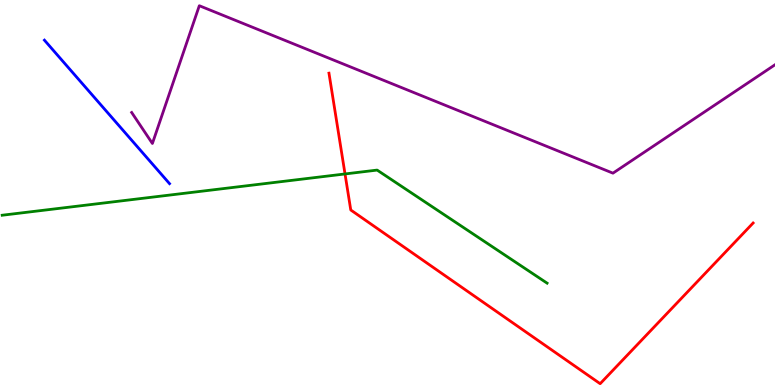[{'lines': ['blue', 'red'], 'intersections': []}, {'lines': ['green', 'red'], 'intersections': [{'x': 4.45, 'y': 5.48}]}, {'lines': ['purple', 'red'], 'intersections': []}, {'lines': ['blue', 'green'], 'intersections': []}, {'lines': ['blue', 'purple'], 'intersections': []}, {'lines': ['green', 'purple'], 'intersections': []}]